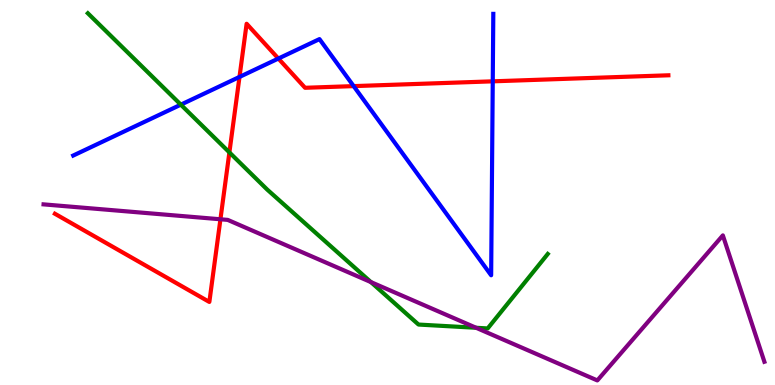[{'lines': ['blue', 'red'], 'intersections': [{'x': 3.09, 'y': 8.0}, {'x': 3.59, 'y': 8.48}, {'x': 4.56, 'y': 7.76}, {'x': 6.36, 'y': 7.89}]}, {'lines': ['green', 'red'], 'intersections': [{'x': 2.96, 'y': 6.04}]}, {'lines': ['purple', 'red'], 'intersections': [{'x': 2.84, 'y': 4.3}]}, {'lines': ['blue', 'green'], 'intersections': [{'x': 2.33, 'y': 7.28}]}, {'lines': ['blue', 'purple'], 'intersections': []}, {'lines': ['green', 'purple'], 'intersections': [{'x': 4.79, 'y': 2.67}, {'x': 6.14, 'y': 1.49}]}]